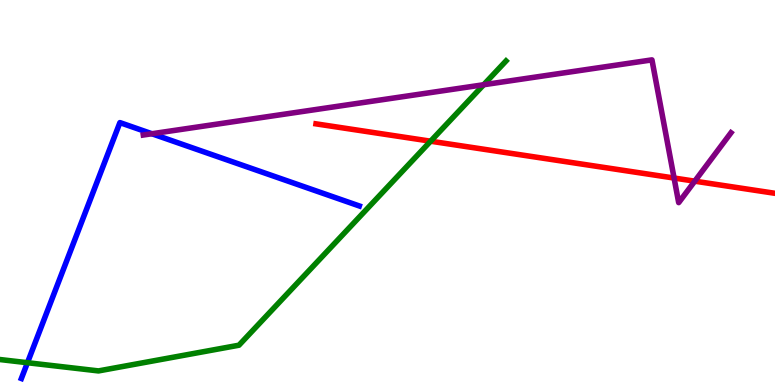[{'lines': ['blue', 'red'], 'intersections': []}, {'lines': ['green', 'red'], 'intersections': [{'x': 5.56, 'y': 6.33}]}, {'lines': ['purple', 'red'], 'intersections': [{'x': 8.7, 'y': 5.38}, {'x': 8.96, 'y': 5.29}]}, {'lines': ['blue', 'green'], 'intersections': [{'x': 0.354, 'y': 0.579}]}, {'lines': ['blue', 'purple'], 'intersections': [{'x': 1.96, 'y': 6.53}]}, {'lines': ['green', 'purple'], 'intersections': [{'x': 6.24, 'y': 7.8}]}]